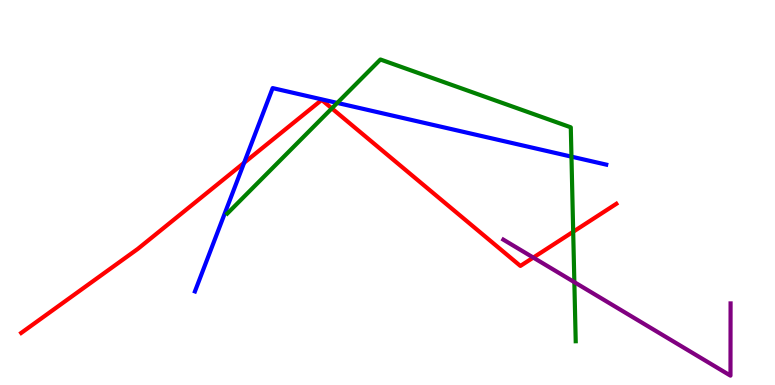[{'lines': ['blue', 'red'], 'intersections': [{'x': 3.15, 'y': 5.77}]}, {'lines': ['green', 'red'], 'intersections': [{'x': 4.28, 'y': 7.19}, {'x': 7.4, 'y': 3.98}]}, {'lines': ['purple', 'red'], 'intersections': [{'x': 6.88, 'y': 3.31}]}, {'lines': ['blue', 'green'], 'intersections': [{'x': 4.35, 'y': 7.33}, {'x': 7.37, 'y': 5.93}]}, {'lines': ['blue', 'purple'], 'intersections': []}, {'lines': ['green', 'purple'], 'intersections': [{'x': 7.41, 'y': 2.67}]}]